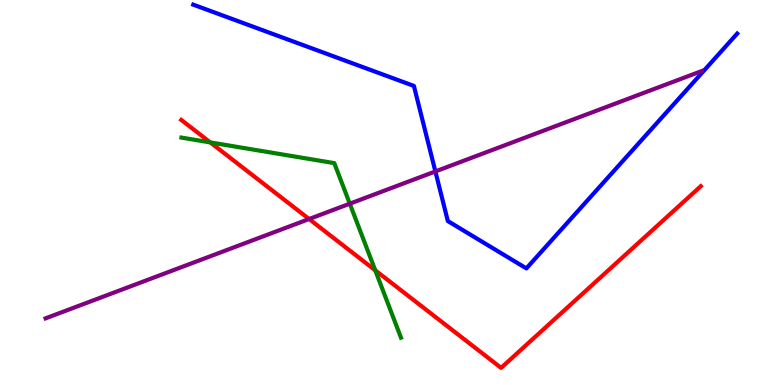[{'lines': ['blue', 'red'], 'intersections': []}, {'lines': ['green', 'red'], 'intersections': [{'x': 2.71, 'y': 6.3}, {'x': 4.84, 'y': 2.98}]}, {'lines': ['purple', 'red'], 'intersections': [{'x': 3.99, 'y': 4.31}]}, {'lines': ['blue', 'green'], 'intersections': []}, {'lines': ['blue', 'purple'], 'intersections': [{'x': 5.62, 'y': 5.55}]}, {'lines': ['green', 'purple'], 'intersections': [{'x': 4.51, 'y': 4.71}]}]